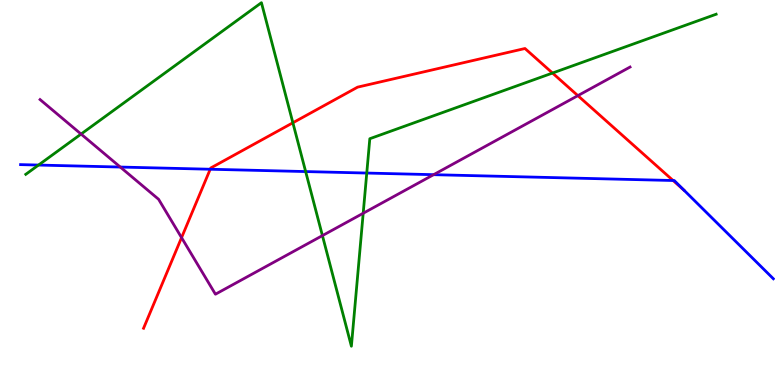[{'lines': ['blue', 'red'], 'intersections': [{'x': 2.71, 'y': 5.6}, {'x': 8.69, 'y': 5.31}]}, {'lines': ['green', 'red'], 'intersections': [{'x': 3.78, 'y': 6.81}, {'x': 7.13, 'y': 8.1}]}, {'lines': ['purple', 'red'], 'intersections': [{'x': 2.34, 'y': 3.83}, {'x': 7.46, 'y': 7.52}]}, {'lines': ['blue', 'green'], 'intersections': [{'x': 0.497, 'y': 5.71}, {'x': 3.94, 'y': 5.54}, {'x': 4.73, 'y': 5.51}]}, {'lines': ['blue', 'purple'], 'intersections': [{'x': 1.55, 'y': 5.66}, {'x': 5.59, 'y': 5.46}]}, {'lines': ['green', 'purple'], 'intersections': [{'x': 1.05, 'y': 6.52}, {'x': 4.16, 'y': 3.88}, {'x': 4.69, 'y': 4.46}]}]